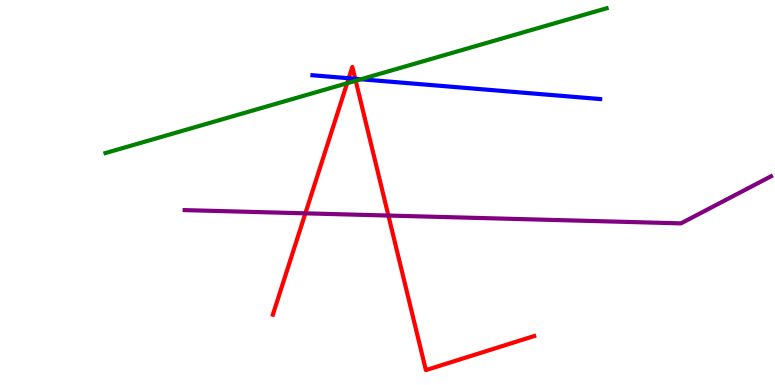[{'lines': ['blue', 'red'], 'intersections': [{'x': 4.5, 'y': 7.97}, {'x': 4.58, 'y': 7.95}]}, {'lines': ['green', 'red'], 'intersections': [{'x': 4.48, 'y': 7.84}, {'x': 4.59, 'y': 7.9}]}, {'lines': ['purple', 'red'], 'intersections': [{'x': 3.94, 'y': 4.46}, {'x': 5.01, 'y': 4.4}]}, {'lines': ['blue', 'green'], 'intersections': [{'x': 4.66, 'y': 7.94}]}, {'lines': ['blue', 'purple'], 'intersections': []}, {'lines': ['green', 'purple'], 'intersections': []}]